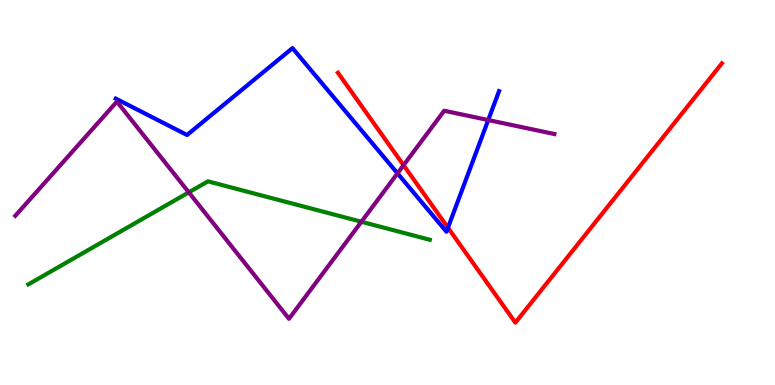[{'lines': ['blue', 'red'], 'intersections': [{'x': 5.78, 'y': 4.09}]}, {'lines': ['green', 'red'], 'intersections': []}, {'lines': ['purple', 'red'], 'intersections': [{'x': 5.21, 'y': 5.71}]}, {'lines': ['blue', 'green'], 'intersections': []}, {'lines': ['blue', 'purple'], 'intersections': [{'x': 5.13, 'y': 5.5}, {'x': 6.3, 'y': 6.88}]}, {'lines': ['green', 'purple'], 'intersections': [{'x': 2.44, 'y': 5.0}, {'x': 4.66, 'y': 4.24}]}]